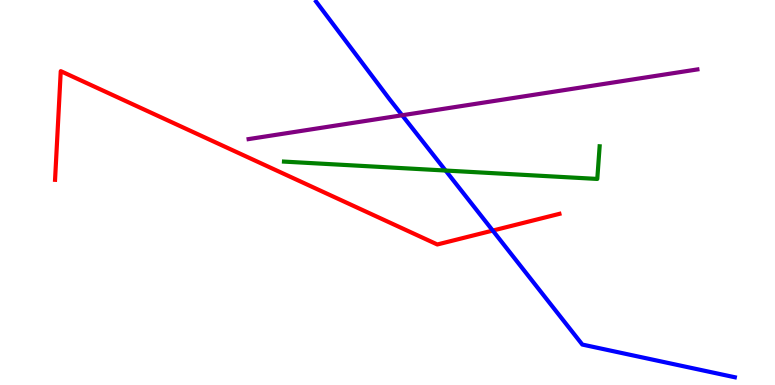[{'lines': ['blue', 'red'], 'intersections': [{'x': 6.36, 'y': 4.01}]}, {'lines': ['green', 'red'], 'intersections': []}, {'lines': ['purple', 'red'], 'intersections': []}, {'lines': ['blue', 'green'], 'intersections': [{'x': 5.75, 'y': 5.57}]}, {'lines': ['blue', 'purple'], 'intersections': [{'x': 5.19, 'y': 7.01}]}, {'lines': ['green', 'purple'], 'intersections': []}]